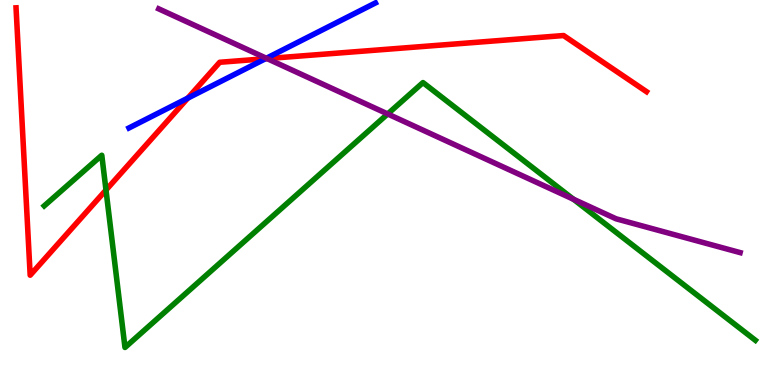[{'lines': ['blue', 'red'], 'intersections': [{'x': 2.42, 'y': 7.45}, {'x': 3.43, 'y': 8.47}]}, {'lines': ['green', 'red'], 'intersections': [{'x': 1.37, 'y': 5.06}]}, {'lines': ['purple', 'red'], 'intersections': [{'x': 3.45, 'y': 8.48}]}, {'lines': ['blue', 'green'], 'intersections': []}, {'lines': ['blue', 'purple'], 'intersections': [{'x': 3.44, 'y': 8.49}]}, {'lines': ['green', 'purple'], 'intersections': [{'x': 5.0, 'y': 7.04}, {'x': 7.4, 'y': 4.83}]}]